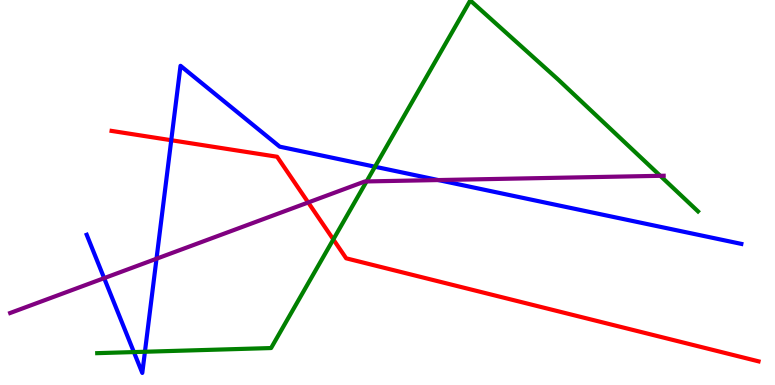[{'lines': ['blue', 'red'], 'intersections': [{'x': 2.21, 'y': 6.36}]}, {'lines': ['green', 'red'], 'intersections': [{'x': 4.3, 'y': 3.78}]}, {'lines': ['purple', 'red'], 'intersections': [{'x': 3.98, 'y': 4.74}]}, {'lines': ['blue', 'green'], 'intersections': [{'x': 1.73, 'y': 0.855}, {'x': 1.87, 'y': 0.864}, {'x': 4.84, 'y': 5.67}]}, {'lines': ['blue', 'purple'], 'intersections': [{'x': 1.34, 'y': 2.78}, {'x': 2.02, 'y': 3.28}, {'x': 5.66, 'y': 5.32}]}, {'lines': ['green', 'purple'], 'intersections': [{'x': 4.73, 'y': 5.29}, {'x': 8.52, 'y': 5.43}]}]